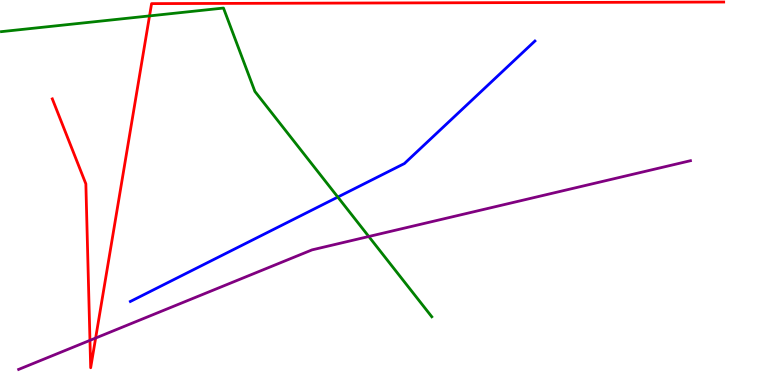[{'lines': ['blue', 'red'], 'intersections': []}, {'lines': ['green', 'red'], 'intersections': [{'x': 1.93, 'y': 9.59}]}, {'lines': ['purple', 'red'], 'intersections': [{'x': 1.16, 'y': 1.16}, {'x': 1.23, 'y': 1.22}]}, {'lines': ['blue', 'green'], 'intersections': [{'x': 4.36, 'y': 4.88}]}, {'lines': ['blue', 'purple'], 'intersections': []}, {'lines': ['green', 'purple'], 'intersections': [{'x': 4.76, 'y': 3.86}]}]